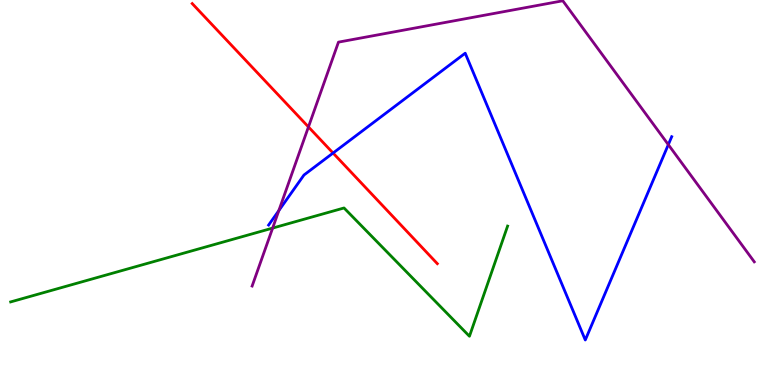[{'lines': ['blue', 'red'], 'intersections': [{'x': 4.3, 'y': 6.02}]}, {'lines': ['green', 'red'], 'intersections': []}, {'lines': ['purple', 'red'], 'intersections': [{'x': 3.98, 'y': 6.7}]}, {'lines': ['blue', 'green'], 'intersections': []}, {'lines': ['blue', 'purple'], 'intersections': [{'x': 3.6, 'y': 4.53}, {'x': 8.62, 'y': 6.24}]}, {'lines': ['green', 'purple'], 'intersections': [{'x': 3.52, 'y': 4.08}]}]